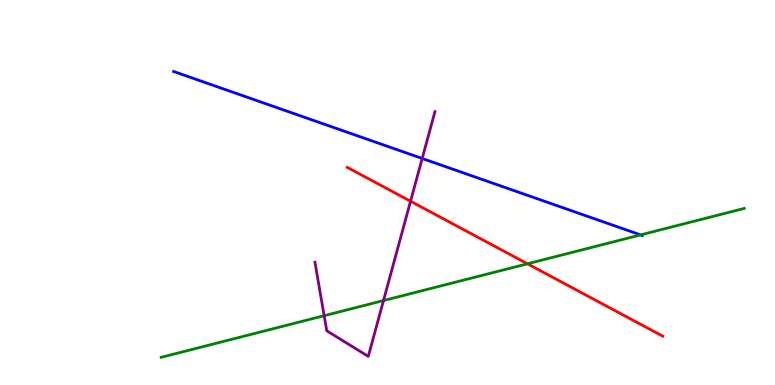[{'lines': ['blue', 'red'], 'intersections': []}, {'lines': ['green', 'red'], 'intersections': [{'x': 6.81, 'y': 3.15}]}, {'lines': ['purple', 'red'], 'intersections': [{'x': 5.3, 'y': 4.77}]}, {'lines': ['blue', 'green'], 'intersections': [{'x': 8.27, 'y': 3.9}]}, {'lines': ['blue', 'purple'], 'intersections': [{'x': 5.45, 'y': 5.88}]}, {'lines': ['green', 'purple'], 'intersections': [{'x': 4.18, 'y': 1.8}, {'x': 4.95, 'y': 2.19}]}]